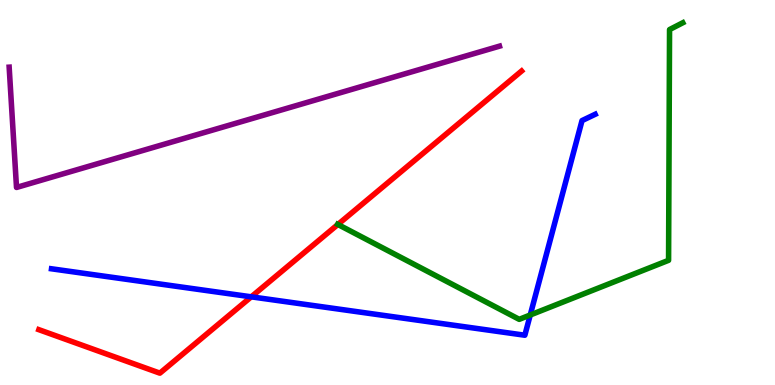[{'lines': ['blue', 'red'], 'intersections': [{'x': 3.24, 'y': 2.29}]}, {'lines': ['green', 'red'], 'intersections': [{'x': 4.36, 'y': 4.17}]}, {'lines': ['purple', 'red'], 'intersections': []}, {'lines': ['blue', 'green'], 'intersections': [{'x': 6.84, 'y': 1.82}]}, {'lines': ['blue', 'purple'], 'intersections': []}, {'lines': ['green', 'purple'], 'intersections': []}]